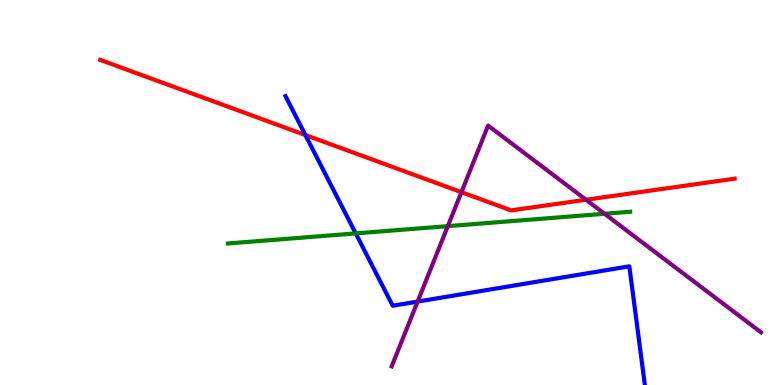[{'lines': ['blue', 'red'], 'intersections': [{'x': 3.94, 'y': 6.49}]}, {'lines': ['green', 'red'], 'intersections': []}, {'lines': ['purple', 'red'], 'intersections': [{'x': 5.95, 'y': 5.01}, {'x': 7.56, 'y': 4.81}]}, {'lines': ['blue', 'green'], 'intersections': [{'x': 4.59, 'y': 3.94}]}, {'lines': ['blue', 'purple'], 'intersections': [{'x': 5.39, 'y': 2.17}]}, {'lines': ['green', 'purple'], 'intersections': [{'x': 5.78, 'y': 4.13}, {'x': 7.8, 'y': 4.45}]}]